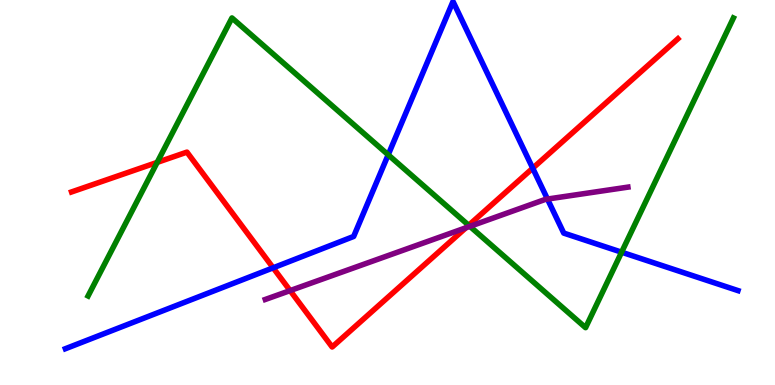[{'lines': ['blue', 'red'], 'intersections': [{'x': 3.52, 'y': 3.04}, {'x': 6.87, 'y': 5.63}]}, {'lines': ['green', 'red'], 'intersections': [{'x': 2.03, 'y': 5.78}, {'x': 6.05, 'y': 4.15}]}, {'lines': ['purple', 'red'], 'intersections': [{'x': 3.74, 'y': 2.45}, {'x': 6.01, 'y': 4.08}]}, {'lines': ['blue', 'green'], 'intersections': [{'x': 5.01, 'y': 5.98}, {'x': 8.02, 'y': 3.45}]}, {'lines': ['blue', 'purple'], 'intersections': [{'x': 7.06, 'y': 4.83}]}, {'lines': ['green', 'purple'], 'intersections': [{'x': 6.06, 'y': 4.12}]}]